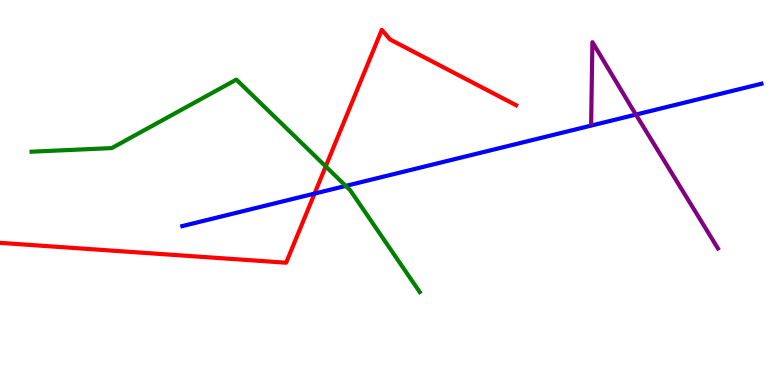[{'lines': ['blue', 'red'], 'intersections': [{'x': 4.06, 'y': 4.97}]}, {'lines': ['green', 'red'], 'intersections': [{'x': 4.2, 'y': 5.68}]}, {'lines': ['purple', 'red'], 'intersections': []}, {'lines': ['blue', 'green'], 'intersections': [{'x': 4.46, 'y': 5.17}]}, {'lines': ['blue', 'purple'], 'intersections': [{'x': 8.21, 'y': 7.02}]}, {'lines': ['green', 'purple'], 'intersections': []}]